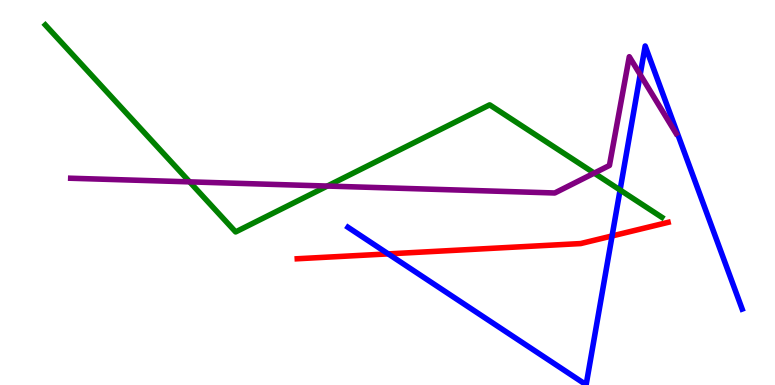[{'lines': ['blue', 'red'], 'intersections': [{'x': 5.01, 'y': 3.41}, {'x': 7.9, 'y': 3.87}]}, {'lines': ['green', 'red'], 'intersections': []}, {'lines': ['purple', 'red'], 'intersections': []}, {'lines': ['blue', 'green'], 'intersections': [{'x': 8.0, 'y': 5.06}]}, {'lines': ['blue', 'purple'], 'intersections': [{'x': 8.26, 'y': 8.06}]}, {'lines': ['green', 'purple'], 'intersections': [{'x': 2.45, 'y': 5.28}, {'x': 4.22, 'y': 5.17}, {'x': 7.67, 'y': 5.5}]}]